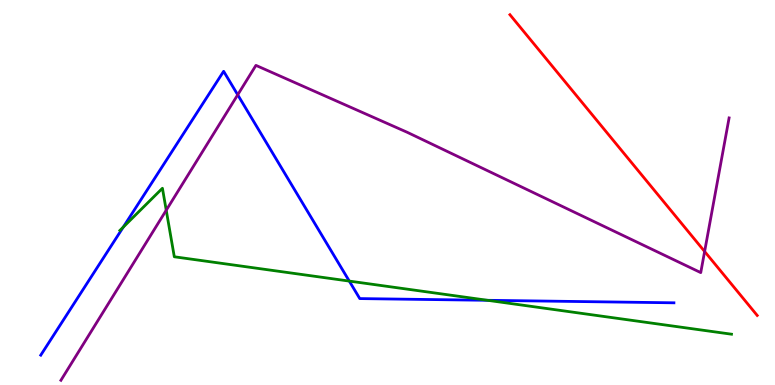[{'lines': ['blue', 'red'], 'intersections': []}, {'lines': ['green', 'red'], 'intersections': []}, {'lines': ['purple', 'red'], 'intersections': [{'x': 9.09, 'y': 3.47}]}, {'lines': ['blue', 'green'], 'intersections': [{'x': 1.59, 'y': 4.1}, {'x': 4.51, 'y': 2.7}, {'x': 6.29, 'y': 2.2}]}, {'lines': ['blue', 'purple'], 'intersections': [{'x': 3.07, 'y': 7.54}]}, {'lines': ['green', 'purple'], 'intersections': [{'x': 2.15, 'y': 4.54}]}]